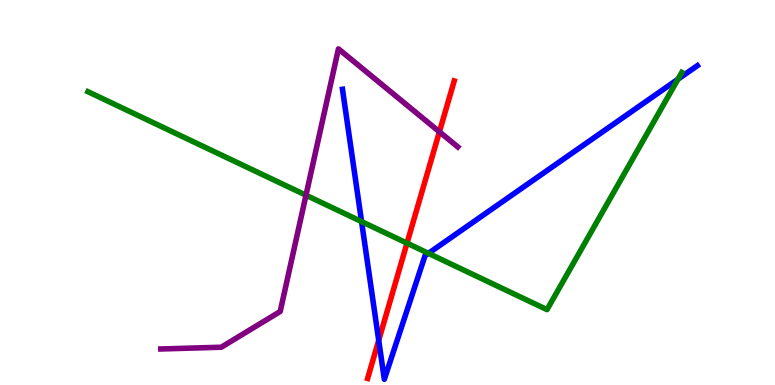[{'lines': ['blue', 'red'], 'intersections': [{'x': 4.89, 'y': 1.16}]}, {'lines': ['green', 'red'], 'intersections': [{'x': 5.25, 'y': 3.68}]}, {'lines': ['purple', 'red'], 'intersections': [{'x': 5.67, 'y': 6.58}]}, {'lines': ['blue', 'green'], 'intersections': [{'x': 4.67, 'y': 4.24}, {'x': 5.53, 'y': 3.42}, {'x': 8.75, 'y': 7.94}]}, {'lines': ['blue', 'purple'], 'intersections': []}, {'lines': ['green', 'purple'], 'intersections': [{'x': 3.95, 'y': 4.93}]}]